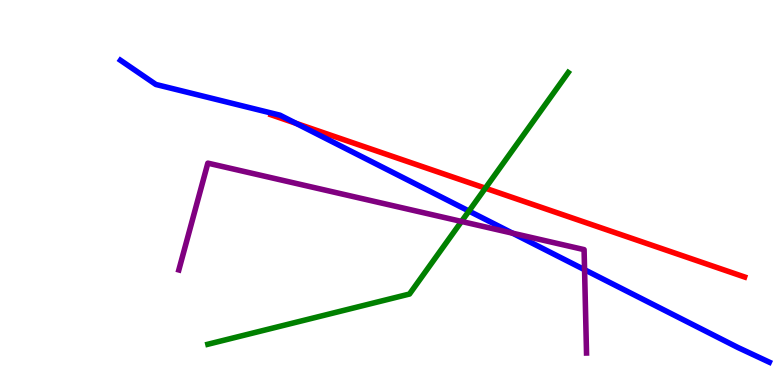[{'lines': ['blue', 'red'], 'intersections': [{'x': 3.82, 'y': 6.8}]}, {'lines': ['green', 'red'], 'intersections': [{'x': 6.26, 'y': 5.11}]}, {'lines': ['purple', 'red'], 'intersections': []}, {'lines': ['blue', 'green'], 'intersections': [{'x': 6.05, 'y': 4.52}]}, {'lines': ['blue', 'purple'], 'intersections': [{'x': 6.61, 'y': 3.94}, {'x': 7.54, 'y': 2.99}]}, {'lines': ['green', 'purple'], 'intersections': [{'x': 5.95, 'y': 4.25}]}]